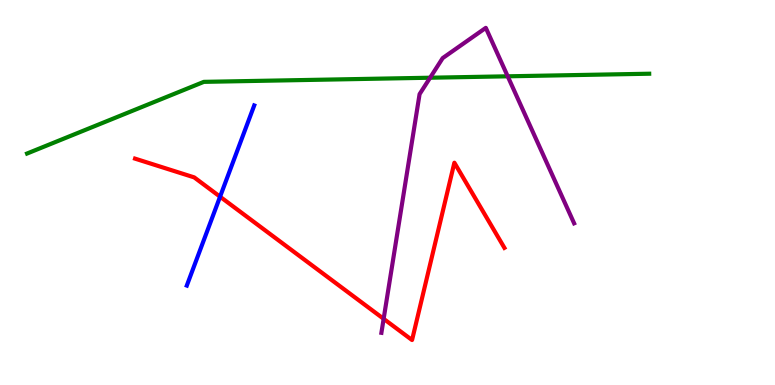[{'lines': ['blue', 'red'], 'intersections': [{'x': 2.84, 'y': 4.89}]}, {'lines': ['green', 'red'], 'intersections': []}, {'lines': ['purple', 'red'], 'intersections': [{'x': 4.95, 'y': 1.72}]}, {'lines': ['blue', 'green'], 'intersections': []}, {'lines': ['blue', 'purple'], 'intersections': []}, {'lines': ['green', 'purple'], 'intersections': [{'x': 5.55, 'y': 7.98}, {'x': 6.55, 'y': 8.02}]}]